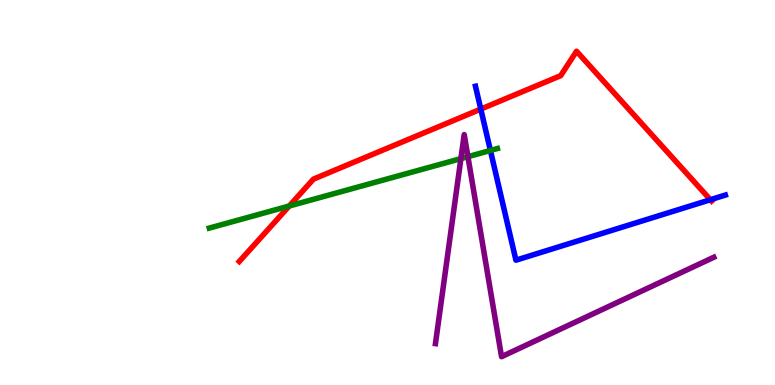[{'lines': ['blue', 'red'], 'intersections': [{'x': 6.2, 'y': 7.17}, {'x': 9.17, 'y': 4.81}]}, {'lines': ['green', 'red'], 'intersections': [{'x': 3.73, 'y': 4.65}]}, {'lines': ['purple', 'red'], 'intersections': []}, {'lines': ['blue', 'green'], 'intersections': [{'x': 6.33, 'y': 6.09}]}, {'lines': ['blue', 'purple'], 'intersections': []}, {'lines': ['green', 'purple'], 'intersections': [{'x': 5.95, 'y': 5.88}, {'x': 6.04, 'y': 5.93}]}]